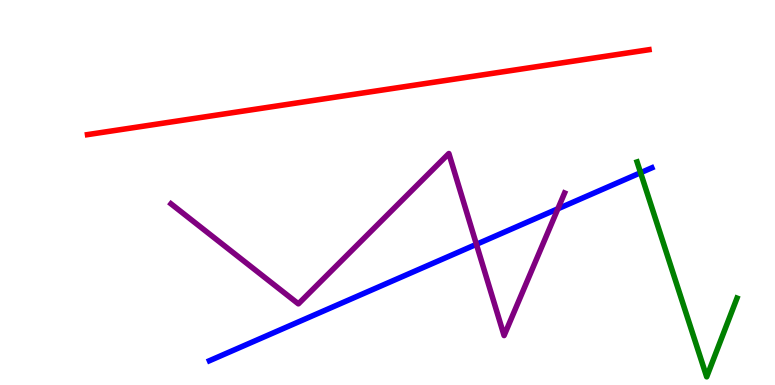[{'lines': ['blue', 'red'], 'intersections': []}, {'lines': ['green', 'red'], 'intersections': []}, {'lines': ['purple', 'red'], 'intersections': []}, {'lines': ['blue', 'green'], 'intersections': [{'x': 8.27, 'y': 5.51}]}, {'lines': ['blue', 'purple'], 'intersections': [{'x': 6.15, 'y': 3.65}, {'x': 7.2, 'y': 4.58}]}, {'lines': ['green', 'purple'], 'intersections': []}]